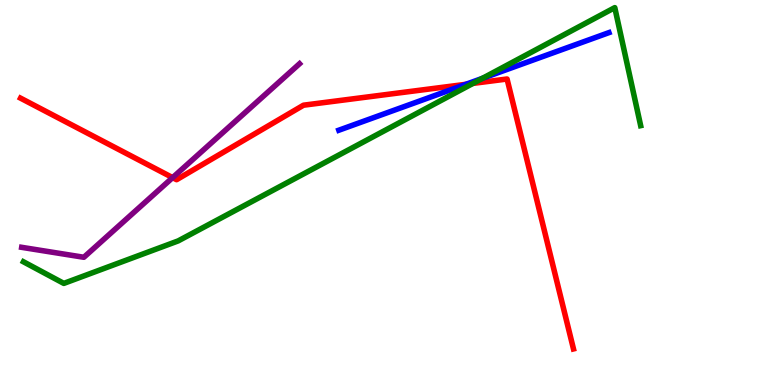[{'lines': ['blue', 'red'], 'intersections': [{'x': 6.01, 'y': 7.81}]}, {'lines': ['green', 'red'], 'intersections': [{'x': 6.1, 'y': 7.83}]}, {'lines': ['purple', 'red'], 'intersections': [{'x': 2.23, 'y': 5.39}]}, {'lines': ['blue', 'green'], 'intersections': [{'x': 6.23, 'y': 7.97}]}, {'lines': ['blue', 'purple'], 'intersections': []}, {'lines': ['green', 'purple'], 'intersections': []}]